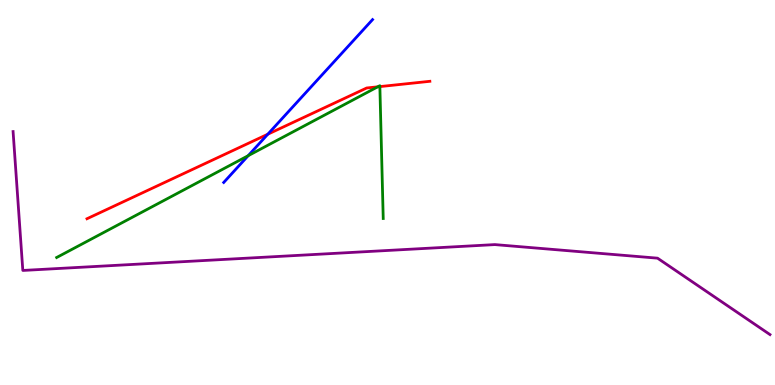[{'lines': ['blue', 'red'], 'intersections': [{'x': 3.46, 'y': 6.51}]}, {'lines': ['green', 'red'], 'intersections': [{'x': 4.87, 'y': 7.74}, {'x': 4.9, 'y': 7.75}]}, {'lines': ['purple', 'red'], 'intersections': []}, {'lines': ['blue', 'green'], 'intersections': [{'x': 3.2, 'y': 5.96}]}, {'lines': ['blue', 'purple'], 'intersections': []}, {'lines': ['green', 'purple'], 'intersections': []}]